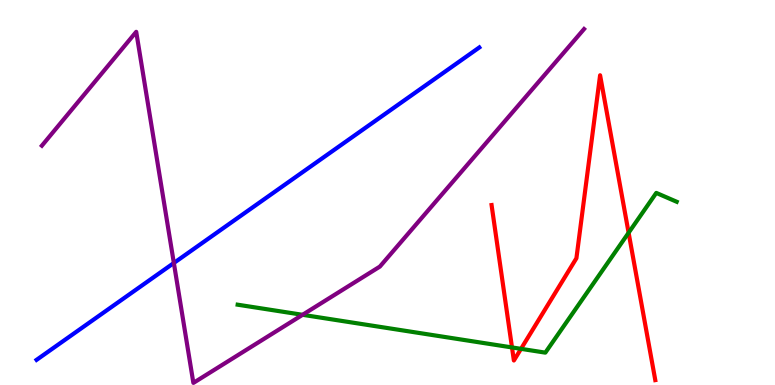[{'lines': ['blue', 'red'], 'intersections': []}, {'lines': ['green', 'red'], 'intersections': [{'x': 6.61, 'y': 0.976}, {'x': 6.72, 'y': 0.939}, {'x': 8.11, 'y': 3.95}]}, {'lines': ['purple', 'red'], 'intersections': []}, {'lines': ['blue', 'green'], 'intersections': []}, {'lines': ['blue', 'purple'], 'intersections': [{'x': 2.24, 'y': 3.17}]}, {'lines': ['green', 'purple'], 'intersections': [{'x': 3.9, 'y': 1.82}]}]